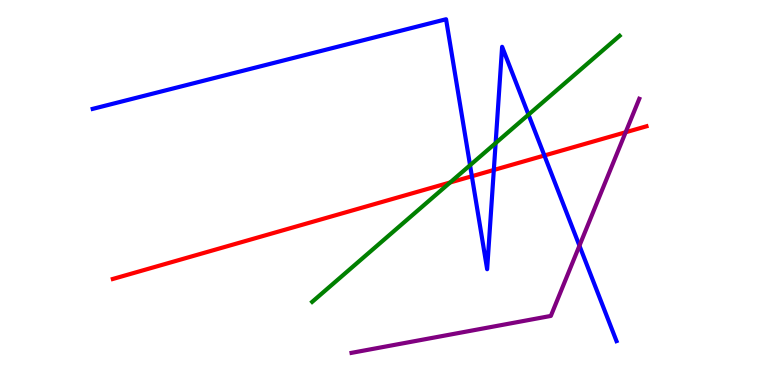[{'lines': ['blue', 'red'], 'intersections': [{'x': 6.09, 'y': 5.42}, {'x': 6.37, 'y': 5.59}, {'x': 7.02, 'y': 5.96}]}, {'lines': ['green', 'red'], 'intersections': [{'x': 5.81, 'y': 5.26}]}, {'lines': ['purple', 'red'], 'intersections': [{'x': 8.07, 'y': 6.56}]}, {'lines': ['blue', 'green'], 'intersections': [{'x': 6.07, 'y': 5.71}, {'x': 6.4, 'y': 6.28}, {'x': 6.82, 'y': 7.02}]}, {'lines': ['blue', 'purple'], 'intersections': [{'x': 7.48, 'y': 3.62}]}, {'lines': ['green', 'purple'], 'intersections': []}]